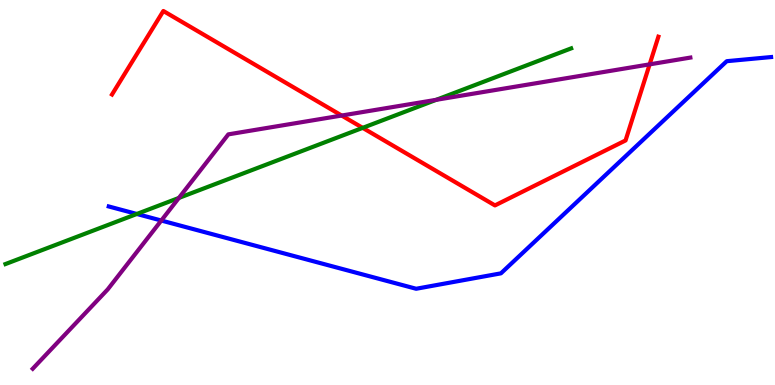[{'lines': ['blue', 'red'], 'intersections': []}, {'lines': ['green', 'red'], 'intersections': [{'x': 4.68, 'y': 6.68}]}, {'lines': ['purple', 'red'], 'intersections': [{'x': 4.41, 'y': 7.0}, {'x': 8.38, 'y': 8.33}]}, {'lines': ['blue', 'green'], 'intersections': [{'x': 1.77, 'y': 4.44}]}, {'lines': ['blue', 'purple'], 'intersections': [{'x': 2.08, 'y': 4.27}]}, {'lines': ['green', 'purple'], 'intersections': [{'x': 2.31, 'y': 4.86}, {'x': 5.63, 'y': 7.41}]}]